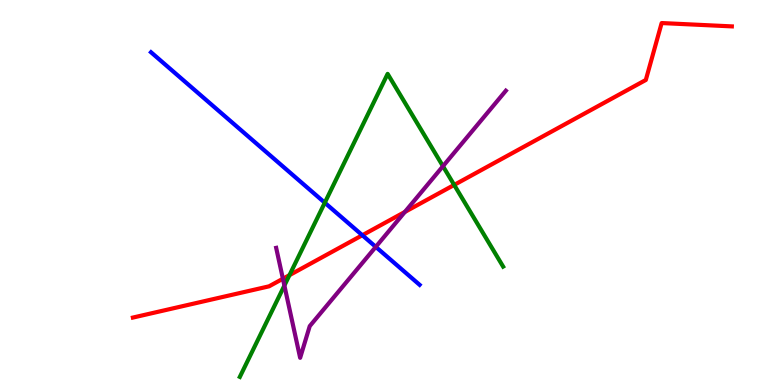[{'lines': ['blue', 'red'], 'intersections': [{'x': 4.68, 'y': 3.89}]}, {'lines': ['green', 'red'], 'intersections': [{'x': 3.74, 'y': 2.85}, {'x': 5.86, 'y': 5.2}]}, {'lines': ['purple', 'red'], 'intersections': [{'x': 3.65, 'y': 2.76}, {'x': 5.22, 'y': 4.5}]}, {'lines': ['blue', 'green'], 'intersections': [{'x': 4.19, 'y': 4.73}]}, {'lines': ['blue', 'purple'], 'intersections': [{'x': 4.85, 'y': 3.59}]}, {'lines': ['green', 'purple'], 'intersections': [{'x': 3.67, 'y': 2.58}, {'x': 5.72, 'y': 5.68}]}]